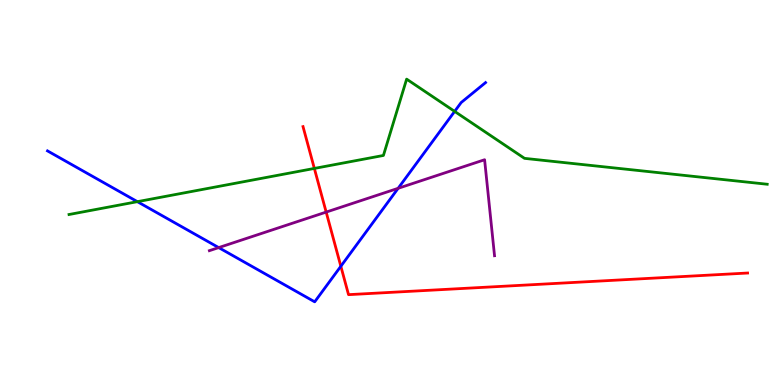[{'lines': ['blue', 'red'], 'intersections': [{'x': 4.4, 'y': 3.08}]}, {'lines': ['green', 'red'], 'intersections': [{'x': 4.06, 'y': 5.63}]}, {'lines': ['purple', 'red'], 'intersections': [{'x': 4.21, 'y': 4.49}]}, {'lines': ['blue', 'green'], 'intersections': [{'x': 1.77, 'y': 4.76}, {'x': 5.87, 'y': 7.11}]}, {'lines': ['blue', 'purple'], 'intersections': [{'x': 2.82, 'y': 3.57}, {'x': 5.14, 'y': 5.11}]}, {'lines': ['green', 'purple'], 'intersections': []}]